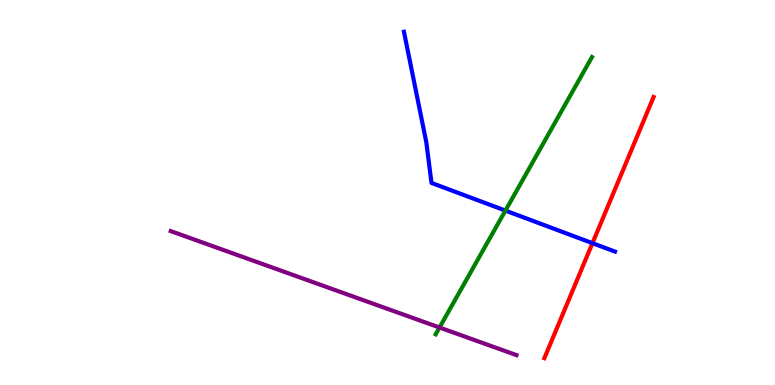[{'lines': ['blue', 'red'], 'intersections': [{'x': 7.64, 'y': 3.68}]}, {'lines': ['green', 'red'], 'intersections': []}, {'lines': ['purple', 'red'], 'intersections': []}, {'lines': ['blue', 'green'], 'intersections': [{'x': 6.52, 'y': 4.53}]}, {'lines': ['blue', 'purple'], 'intersections': []}, {'lines': ['green', 'purple'], 'intersections': [{'x': 5.67, 'y': 1.49}]}]